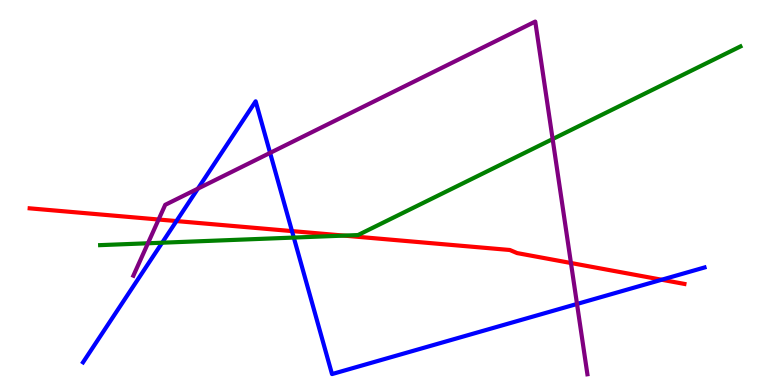[{'lines': ['blue', 'red'], 'intersections': [{'x': 2.28, 'y': 4.26}, {'x': 3.77, 'y': 4.0}, {'x': 8.54, 'y': 2.73}]}, {'lines': ['green', 'red'], 'intersections': [{'x': 4.44, 'y': 3.88}]}, {'lines': ['purple', 'red'], 'intersections': [{'x': 2.05, 'y': 4.3}, {'x': 7.37, 'y': 3.17}]}, {'lines': ['blue', 'green'], 'intersections': [{'x': 2.09, 'y': 3.7}, {'x': 3.79, 'y': 3.83}]}, {'lines': ['blue', 'purple'], 'intersections': [{'x': 2.55, 'y': 5.1}, {'x': 3.49, 'y': 6.03}, {'x': 7.45, 'y': 2.1}]}, {'lines': ['green', 'purple'], 'intersections': [{'x': 1.91, 'y': 3.68}, {'x': 7.13, 'y': 6.39}]}]